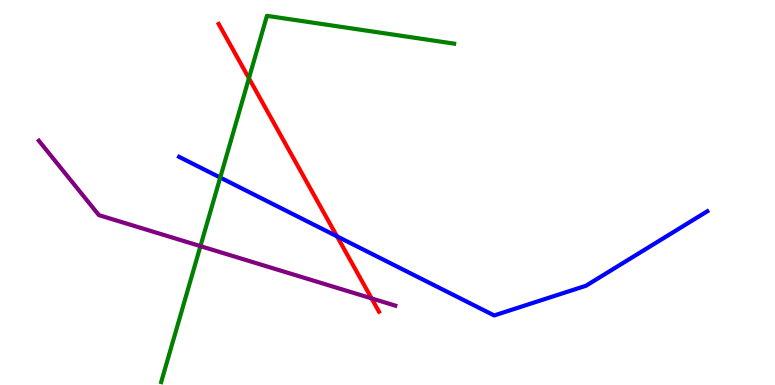[{'lines': ['blue', 'red'], 'intersections': [{'x': 4.35, 'y': 3.86}]}, {'lines': ['green', 'red'], 'intersections': [{'x': 3.21, 'y': 7.97}]}, {'lines': ['purple', 'red'], 'intersections': [{'x': 4.79, 'y': 2.25}]}, {'lines': ['blue', 'green'], 'intersections': [{'x': 2.84, 'y': 5.39}]}, {'lines': ['blue', 'purple'], 'intersections': []}, {'lines': ['green', 'purple'], 'intersections': [{'x': 2.59, 'y': 3.61}]}]